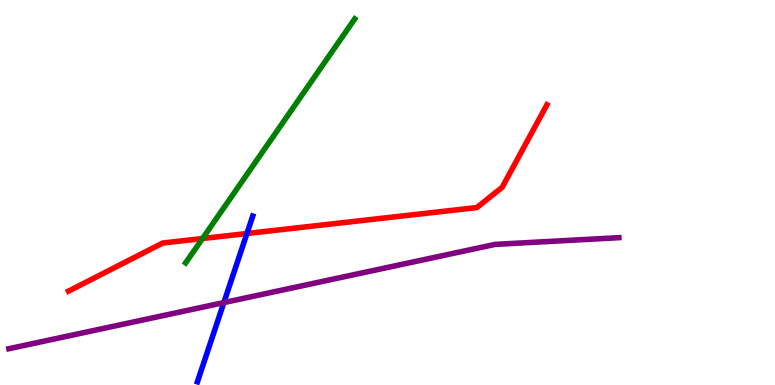[{'lines': ['blue', 'red'], 'intersections': [{'x': 3.19, 'y': 3.93}]}, {'lines': ['green', 'red'], 'intersections': [{'x': 2.61, 'y': 3.8}]}, {'lines': ['purple', 'red'], 'intersections': []}, {'lines': ['blue', 'green'], 'intersections': []}, {'lines': ['blue', 'purple'], 'intersections': [{'x': 2.89, 'y': 2.14}]}, {'lines': ['green', 'purple'], 'intersections': []}]